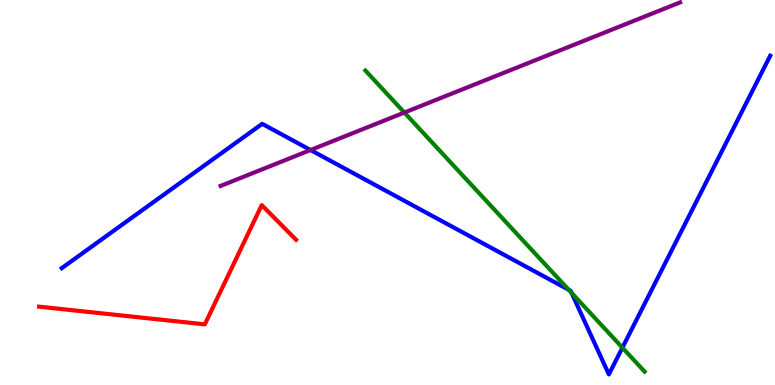[{'lines': ['blue', 'red'], 'intersections': []}, {'lines': ['green', 'red'], 'intersections': []}, {'lines': ['purple', 'red'], 'intersections': []}, {'lines': ['blue', 'green'], 'intersections': [{'x': 7.34, 'y': 2.47}, {'x': 7.37, 'y': 2.39}, {'x': 8.03, 'y': 0.97}]}, {'lines': ['blue', 'purple'], 'intersections': [{'x': 4.01, 'y': 6.1}]}, {'lines': ['green', 'purple'], 'intersections': [{'x': 5.22, 'y': 7.08}]}]